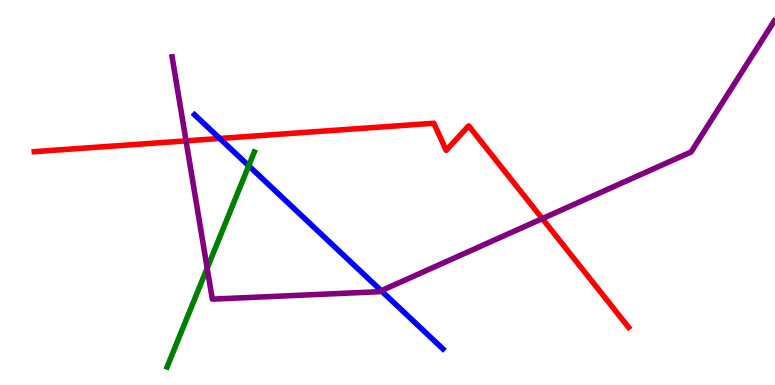[{'lines': ['blue', 'red'], 'intersections': [{'x': 2.84, 'y': 6.4}]}, {'lines': ['green', 'red'], 'intersections': []}, {'lines': ['purple', 'red'], 'intersections': [{'x': 2.4, 'y': 6.34}, {'x': 7.0, 'y': 4.32}]}, {'lines': ['blue', 'green'], 'intersections': [{'x': 3.21, 'y': 5.69}]}, {'lines': ['blue', 'purple'], 'intersections': [{'x': 4.92, 'y': 2.45}]}, {'lines': ['green', 'purple'], 'intersections': [{'x': 2.67, 'y': 3.03}]}]